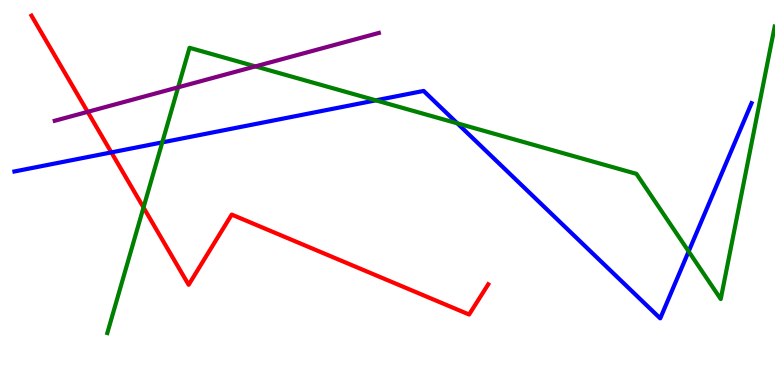[{'lines': ['blue', 'red'], 'intersections': [{'x': 1.44, 'y': 6.04}]}, {'lines': ['green', 'red'], 'intersections': [{'x': 1.85, 'y': 4.61}]}, {'lines': ['purple', 'red'], 'intersections': [{'x': 1.13, 'y': 7.09}]}, {'lines': ['blue', 'green'], 'intersections': [{'x': 2.09, 'y': 6.3}, {'x': 4.85, 'y': 7.39}, {'x': 5.9, 'y': 6.8}, {'x': 8.89, 'y': 3.47}]}, {'lines': ['blue', 'purple'], 'intersections': []}, {'lines': ['green', 'purple'], 'intersections': [{'x': 2.3, 'y': 7.73}, {'x': 3.3, 'y': 8.28}]}]